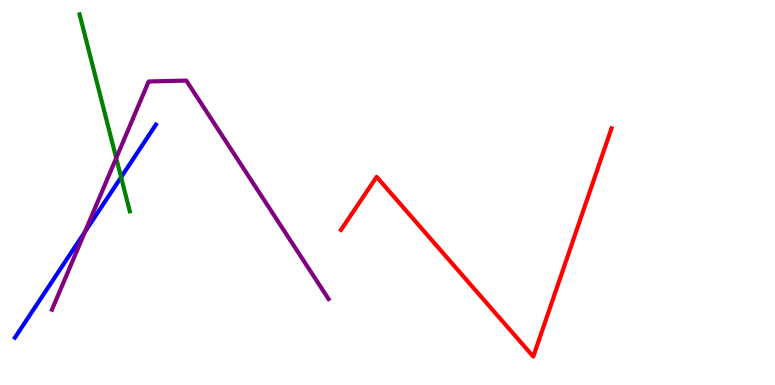[{'lines': ['blue', 'red'], 'intersections': []}, {'lines': ['green', 'red'], 'intersections': []}, {'lines': ['purple', 'red'], 'intersections': []}, {'lines': ['blue', 'green'], 'intersections': [{'x': 1.56, 'y': 5.4}]}, {'lines': ['blue', 'purple'], 'intersections': [{'x': 1.1, 'y': 3.98}]}, {'lines': ['green', 'purple'], 'intersections': [{'x': 1.5, 'y': 5.89}]}]